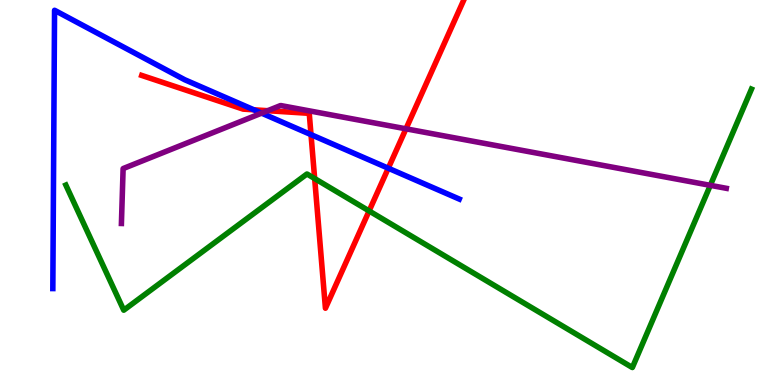[{'lines': ['blue', 'red'], 'intersections': [{'x': 3.28, 'y': 7.15}, {'x': 4.01, 'y': 6.5}, {'x': 5.01, 'y': 5.63}]}, {'lines': ['green', 'red'], 'intersections': [{'x': 4.06, 'y': 5.36}, {'x': 4.76, 'y': 4.52}]}, {'lines': ['purple', 'red'], 'intersections': [{'x': 3.45, 'y': 7.12}, {'x': 5.24, 'y': 6.65}]}, {'lines': ['blue', 'green'], 'intersections': []}, {'lines': ['blue', 'purple'], 'intersections': [{'x': 3.38, 'y': 7.06}]}, {'lines': ['green', 'purple'], 'intersections': [{'x': 9.17, 'y': 5.19}]}]